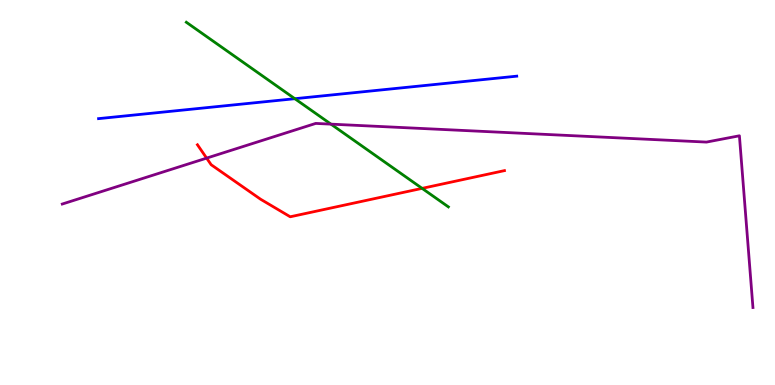[{'lines': ['blue', 'red'], 'intersections': []}, {'lines': ['green', 'red'], 'intersections': [{'x': 5.45, 'y': 5.11}]}, {'lines': ['purple', 'red'], 'intersections': [{'x': 2.67, 'y': 5.89}]}, {'lines': ['blue', 'green'], 'intersections': [{'x': 3.8, 'y': 7.44}]}, {'lines': ['blue', 'purple'], 'intersections': []}, {'lines': ['green', 'purple'], 'intersections': [{'x': 4.27, 'y': 6.78}]}]